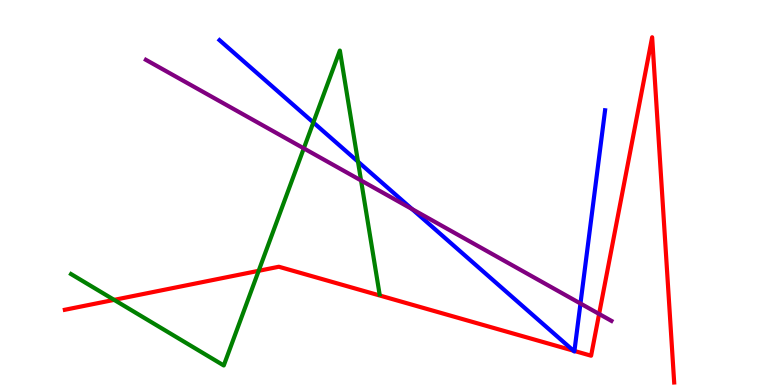[{'lines': ['blue', 'red'], 'intersections': [{'x': 7.4, 'y': 0.891}, {'x': 7.41, 'y': 0.884}]}, {'lines': ['green', 'red'], 'intersections': [{'x': 1.47, 'y': 2.21}, {'x': 3.34, 'y': 2.97}]}, {'lines': ['purple', 'red'], 'intersections': [{'x': 7.73, 'y': 1.85}]}, {'lines': ['blue', 'green'], 'intersections': [{'x': 4.04, 'y': 6.82}, {'x': 4.62, 'y': 5.8}]}, {'lines': ['blue', 'purple'], 'intersections': [{'x': 5.32, 'y': 4.57}, {'x': 7.49, 'y': 2.12}]}, {'lines': ['green', 'purple'], 'intersections': [{'x': 3.92, 'y': 6.15}, {'x': 4.66, 'y': 5.31}]}]